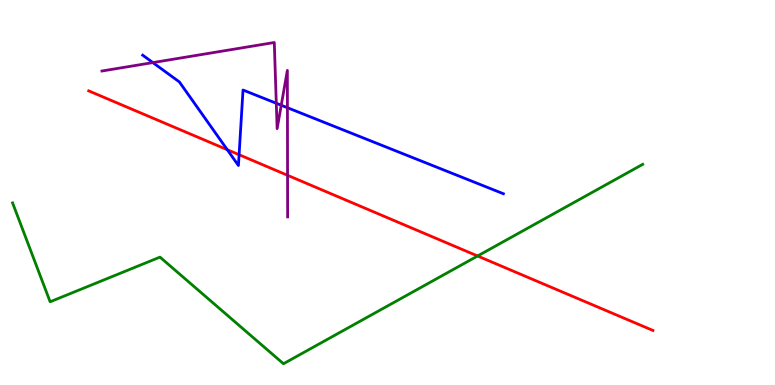[{'lines': ['blue', 'red'], 'intersections': [{'x': 2.93, 'y': 6.11}, {'x': 3.09, 'y': 5.98}]}, {'lines': ['green', 'red'], 'intersections': [{'x': 6.16, 'y': 3.35}]}, {'lines': ['purple', 'red'], 'intersections': [{'x': 3.71, 'y': 5.45}]}, {'lines': ['blue', 'green'], 'intersections': []}, {'lines': ['blue', 'purple'], 'intersections': [{'x': 1.97, 'y': 8.37}, {'x': 3.57, 'y': 7.32}, {'x': 3.63, 'y': 7.27}, {'x': 3.71, 'y': 7.2}]}, {'lines': ['green', 'purple'], 'intersections': []}]